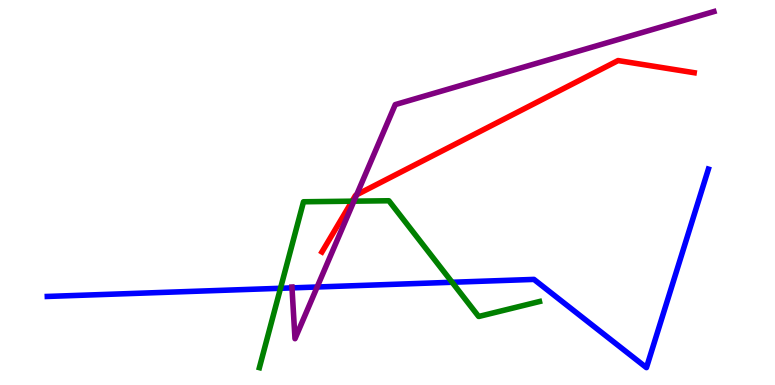[{'lines': ['blue', 'red'], 'intersections': []}, {'lines': ['green', 'red'], 'intersections': [{'x': 4.54, 'y': 4.77}]}, {'lines': ['purple', 'red'], 'intersections': [{'x': 4.6, 'y': 4.94}]}, {'lines': ['blue', 'green'], 'intersections': [{'x': 3.62, 'y': 2.51}, {'x': 5.83, 'y': 2.67}]}, {'lines': ['blue', 'purple'], 'intersections': [{'x': 3.77, 'y': 2.52}, {'x': 4.09, 'y': 2.55}]}, {'lines': ['green', 'purple'], 'intersections': [{'x': 4.57, 'y': 4.77}]}]